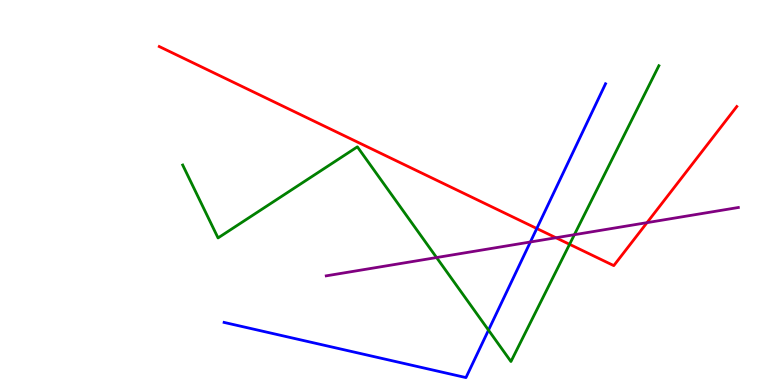[{'lines': ['blue', 'red'], 'intersections': [{'x': 6.93, 'y': 4.06}]}, {'lines': ['green', 'red'], 'intersections': [{'x': 7.35, 'y': 3.65}]}, {'lines': ['purple', 'red'], 'intersections': [{'x': 7.17, 'y': 3.82}, {'x': 8.35, 'y': 4.22}]}, {'lines': ['blue', 'green'], 'intersections': [{'x': 6.3, 'y': 1.43}]}, {'lines': ['blue', 'purple'], 'intersections': [{'x': 6.84, 'y': 3.71}]}, {'lines': ['green', 'purple'], 'intersections': [{'x': 5.63, 'y': 3.31}, {'x': 7.41, 'y': 3.9}]}]